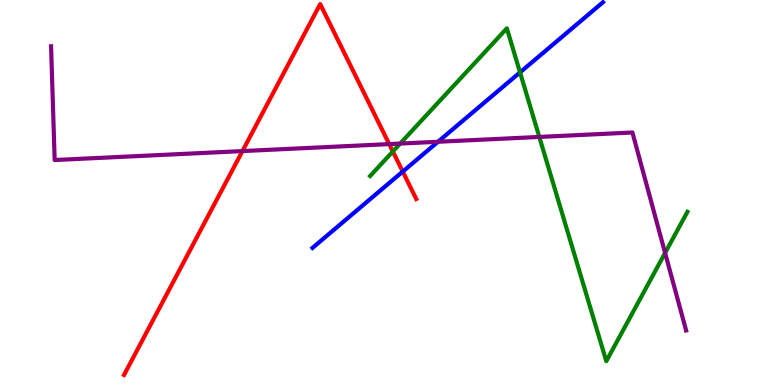[{'lines': ['blue', 'red'], 'intersections': [{'x': 5.2, 'y': 5.54}]}, {'lines': ['green', 'red'], 'intersections': [{'x': 5.07, 'y': 6.07}]}, {'lines': ['purple', 'red'], 'intersections': [{'x': 3.13, 'y': 6.08}, {'x': 5.02, 'y': 6.26}]}, {'lines': ['blue', 'green'], 'intersections': [{'x': 6.71, 'y': 8.12}]}, {'lines': ['blue', 'purple'], 'intersections': [{'x': 5.65, 'y': 6.32}]}, {'lines': ['green', 'purple'], 'intersections': [{'x': 5.16, 'y': 6.27}, {'x': 6.96, 'y': 6.44}, {'x': 8.58, 'y': 3.43}]}]